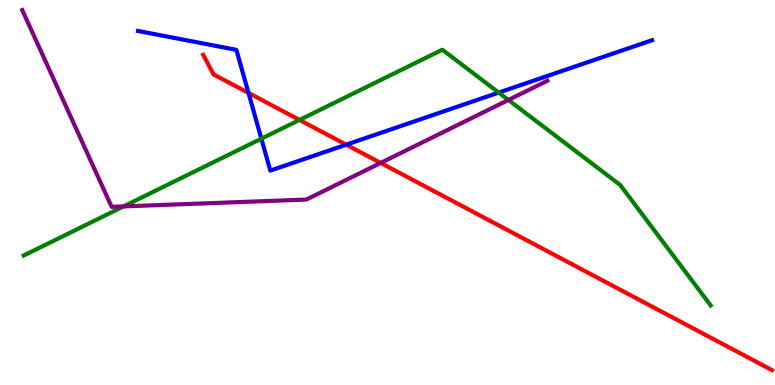[{'lines': ['blue', 'red'], 'intersections': [{'x': 3.21, 'y': 7.59}, {'x': 4.47, 'y': 6.24}]}, {'lines': ['green', 'red'], 'intersections': [{'x': 3.86, 'y': 6.88}]}, {'lines': ['purple', 'red'], 'intersections': [{'x': 4.91, 'y': 5.77}]}, {'lines': ['blue', 'green'], 'intersections': [{'x': 3.37, 'y': 6.4}, {'x': 6.43, 'y': 7.59}]}, {'lines': ['blue', 'purple'], 'intersections': []}, {'lines': ['green', 'purple'], 'intersections': [{'x': 1.6, 'y': 4.64}, {'x': 6.56, 'y': 7.4}]}]